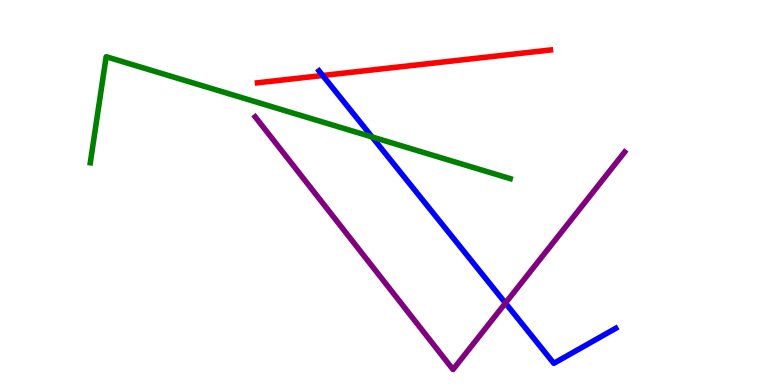[{'lines': ['blue', 'red'], 'intersections': [{'x': 4.16, 'y': 8.04}]}, {'lines': ['green', 'red'], 'intersections': []}, {'lines': ['purple', 'red'], 'intersections': []}, {'lines': ['blue', 'green'], 'intersections': [{'x': 4.8, 'y': 6.44}]}, {'lines': ['blue', 'purple'], 'intersections': [{'x': 6.52, 'y': 2.13}]}, {'lines': ['green', 'purple'], 'intersections': []}]